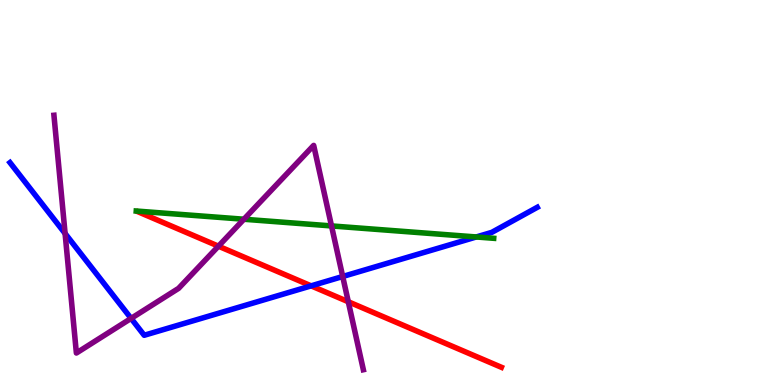[{'lines': ['blue', 'red'], 'intersections': [{'x': 4.01, 'y': 2.58}]}, {'lines': ['green', 'red'], 'intersections': []}, {'lines': ['purple', 'red'], 'intersections': [{'x': 2.82, 'y': 3.61}, {'x': 4.49, 'y': 2.16}]}, {'lines': ['blue', 'green'], 'intersections': [{'x': 6.15, 'y': 3.85}]}, {'lines': ['blue', 'purple'], 'intersections': [{'x': 0.84, 'y': 3.94}, {'x': 1.69, 'y': 1.73}, {'x': 4.42, 'y': 2.82}]}, {'lines': ['green', 'purple'], 'intersections': [{'x': 3.15, 'y': 4.31}, {'x': 4.28, 'y': 4.13}]}]